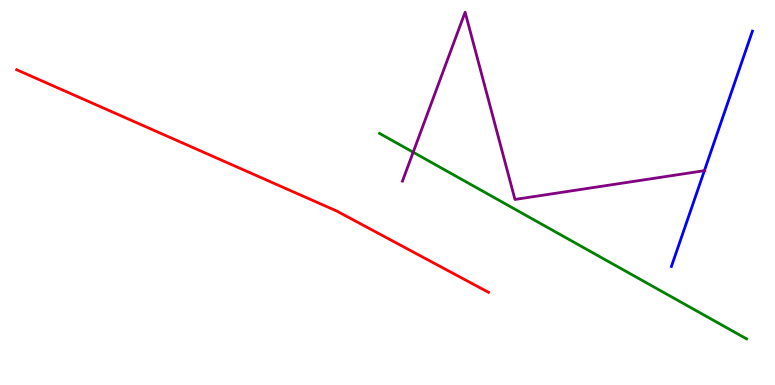[{'lines': ['blue', 'red'], 'intersections': []}, {'lines': ['green', 'red'], 'intersections': []}, {'lines': ['purple', 'red'], 'intersections': []}, {'lines': ['blue', 'green'], 'intersections': []}, {'lines': ['blue', 'purple'], 'intersections': [{'x': 9.09, 'y': 5.57}]}, {'lines': ['green', 'purple'], 'intersections': [{'x': 5.33, 'y': 6.05}]}]